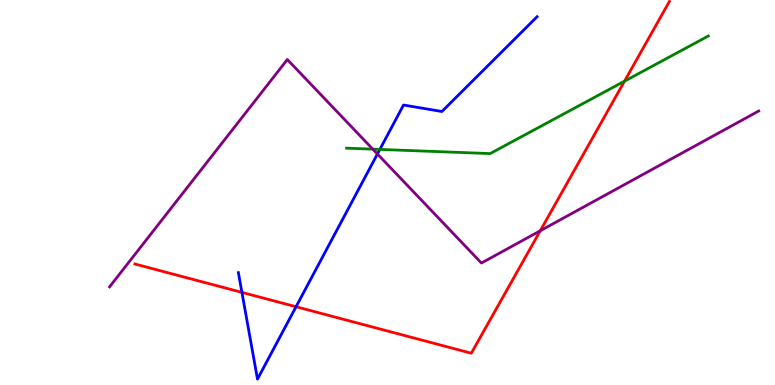[{'lines': ['blue', 'red'], 'intersections': [{'x': 3.12, 'y': 2.41}, {'x': 3.82, 'y': 2.03}]}, {'lines': ['green', 'red'], 'intersections': [{'x': 8.06, 'y': 7.89}]}, {'lines': ['purple', 'red'], 'intersections': [{'x': 6.97, 'y': 4.01}]}, {'lines': ['blue', 'green'], 'intersections': [{'x': 4.9, 'y': 6.12}]}, {'lines': ['blue', 'purple'], 'intersections': [{'x': 4.87, 'y': 6.0}]}, {'lines': ['green', 'purple'], 'intersections': [{'x': 4.81, 'y': 6.13}]}]